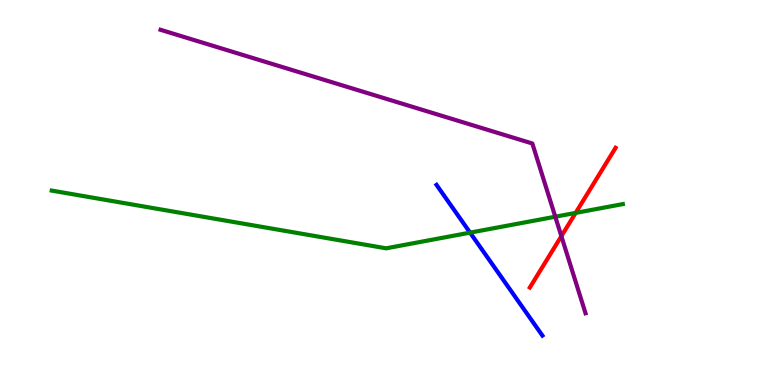[{'lines': ['blue', 'red'], 'intersections': []}, {'lines': ['green', 'red'], 'intersections': [{'x': 7.43, 'y': 4.47}]}, {'lines': ['purple', 'red'], 'intersections': [{'x': 7.24, 'y': 3.87}]}, {'lines': ['blue', 'green'], 'intersections': [{'x': 6.07, 'y': 3.96}]}, {'lines': ['blue', 'purple'], 'intersections': []}, {'lines': ['green', 'purple'], 'intersections': [{'x': 7.16, 'y': 4.37}]}]